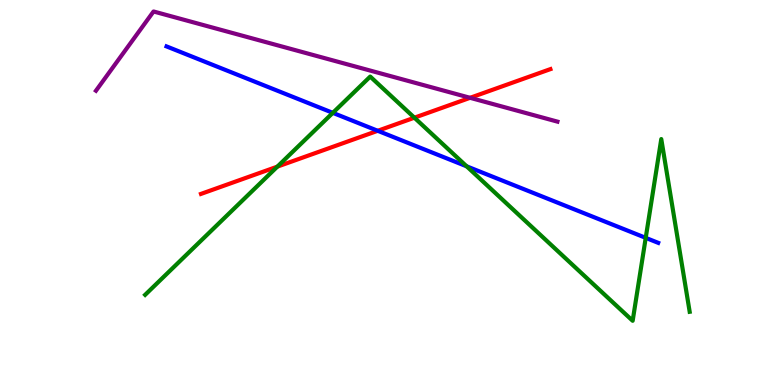[{'lines': ['blue', 'red'], 'intersections': [{'x': 4.87, 'y': 6.6}]}, {'lines': ['green', 'red'], 'intersections': [{'x': 3.58, 'y': 5.67}, {'x': 5.35, 'y': 6.94}]}, {'lines': ['purple', 'red'], 'intersections': [{'x': 6.07, 'y': 7.46}]}, {'lines': ['blue', 'green'], 'intersections': [{'x': 4.29, 'y': 7.07}, {'x': 6.02, 'y': 5.68}, {'x': 8.33, 'y': 3.82}]}, {'lines': ['blue', 'purple'], 'intersections': []}, {'lines': ['green', 'purple'], 'intersections': []}]